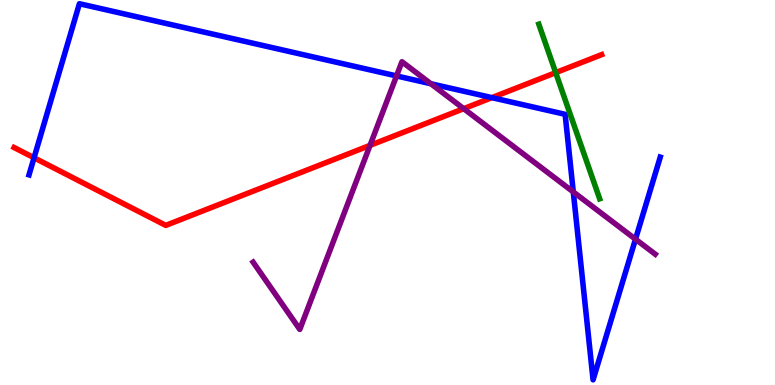[{'lines': ['blue', 'red'], 'intersections': [{'x': 0.439, 'y': 5.9}, {'x': 6.35, 'y': 7.46}]}, {'lines': ['green', 'red'], 'intersections': [{'x': 7.17, 'y': 8.11}]}, {'lines': ['purple', 'red'], 'intersections': [{'x': 4.77, 'y': 6.22}, {'x': 5.98, 'y': 7.18}]}, {'lines': ['blue', 'green'], 'intersections': []}, {'lines': ['blue', 'purple'], 'intersections': [{'x': 5.12, 'y': 8.03}, {'x': 5.56, 'y': 7.82}, {'x': 7.4, 'y': 5.01}, {'x': 8.2, 'y': 3.79}]}, {'lines': ['green', 'purple'], 'intersections': []}]